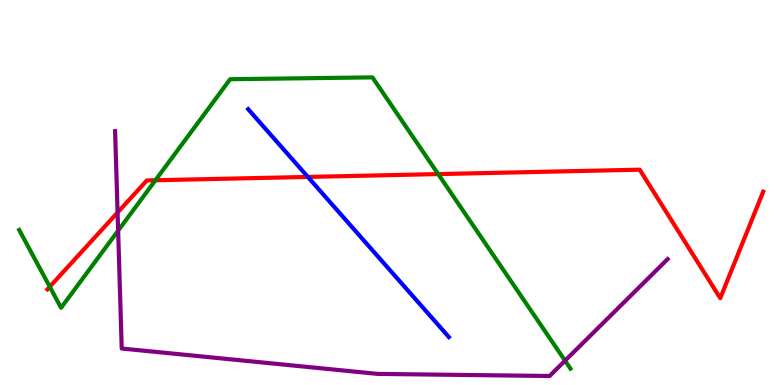[{'lines': ['blue', 'red'], 'intersections': [{'x': 3.97, 'y': 5.4}]}, {'lines': ['green', 'red'], 'intersections': [{'x': 0.642, 'y': 2.55}, {'x': 2.01, 'y': 5.32}, {'x': 5.65, 'y': 5.48}]}, {'lines': ['purple', 'red'], 'intersections': [{'x': 1.52, 'y': 4.48}]}, {'lines': ['blue', 'green'], 'intersections': []}, {'lines': ['blue', 'purple'], 'intersections': []}, {'lines': ['green', 'purple'], 'intersections': [{'x': 1.52, 'y': 4.01}, {'x': 7.29, 'y': 0.632}]}]